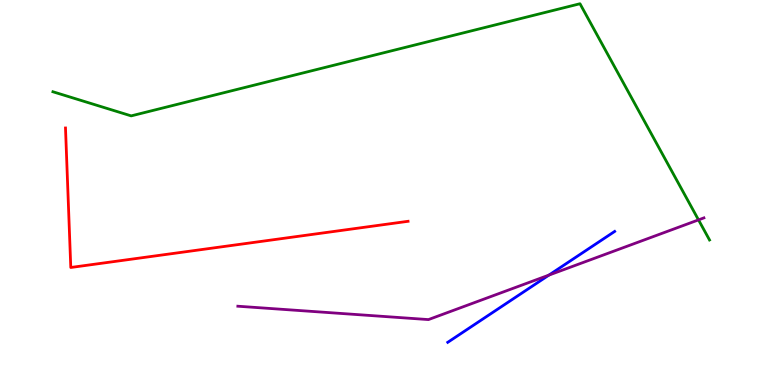[{'lines': ['blue', 'red'], 'intersections': []}, {'lines': ['green', 'red'], 'intersections': []}, {'lines': ['purple', 'red'], 'intersections': []}, {'lines': ['blue', 'green'], 'intersections': []}, {'lines': ['blue', 'purple'], 'intersections': [{'x': 7.08, 'y': 2.85}]}, {'lines': ['green', 'purple'], 'intersections': [{'x': 9.01, 'y': 4.29}]}]